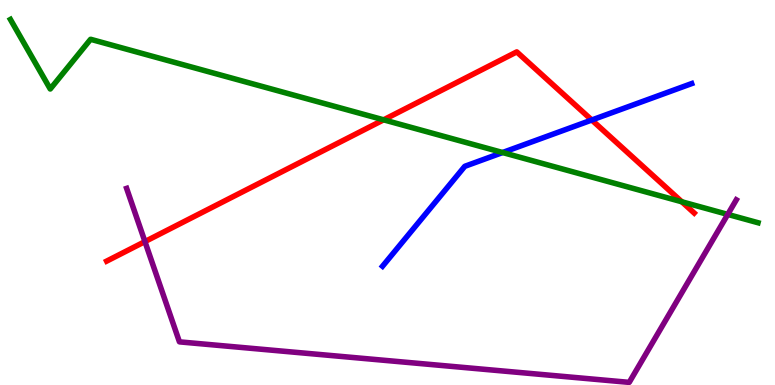[{'lines': ['blue', 'red'], 'intersections': [{'x': 7.64, 'y': 6.88}]}, {'lines': ['green', 'red'], 'intersections': [{'x': 4.95, 'y': 6.89}, {'x': 8.8, 'y': 4.76}]}, {'lines': ['purple', 'red'], 'intersections': [{'x': 1.87, 'y': 3.72}]}, {'lines': ['blue', 'green'], 'intersections': [{'x': 6.49, 'y': 6.04}]}, {'lines': ['blue', 'purple'], 'intersections': []}, {'lines': ['green', 'purple'], 'intersections': [{'x': 9.39, 'y': 4.43}]}]